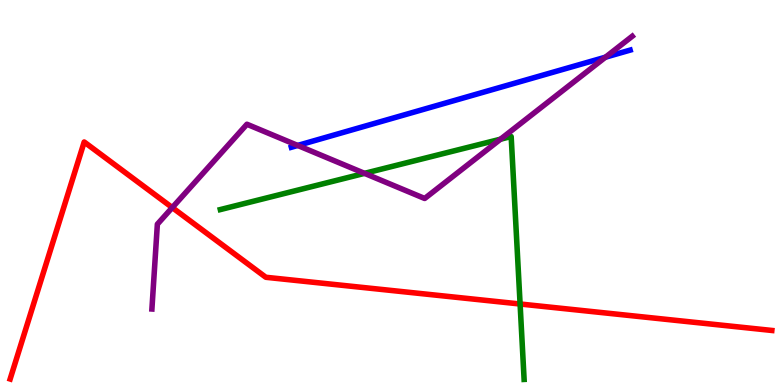[{'lines': ['blue', 'red'], 'intersections': []}, {'lines': ['green', 'red'], 'intersections': [{'x': 6.71, 'y': 2.1}]}, {'lines': ['purple', 'red'], 'intersections': [{'x': 2.22, 'y': 4.61}]}, {'lines': ['blue', 'green'], 'intersections': []}, {'lines': ['blue', 'purple'], 'intersections': [{'x': 3.84, 'y': 6.22}, {'x': 7.81, 'y': 8.51}]}, {'lines': ['green', 'purple'], 'intersections': [{'x': 4.7, 'y': 5.5}, {'x': 6.46, 'y': 6.38}]}]